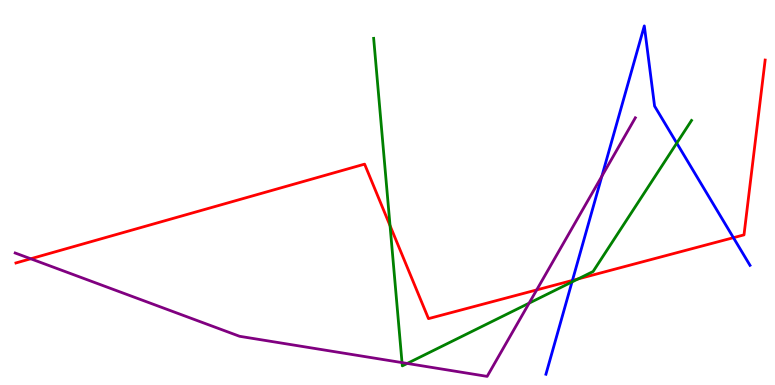[{'lines': ['blue', 'red'], 'intersections': [{'x': 7.39, 'y': 2.72}, {'x': 9.46, 'y': 3.83}]}, {'lines': ['green', 'red'], 'intersections': [{'x': 5.03, 'y': 4.14}, {'x': 7.46, 'y': 2.76}]}, {'lines': ['purple', 'red'], 'intersections': [{'x': 0.396, 'y': 3.28}, {'x': 6.93, 'y': 2.47}]}, {'lines': ['blue', 'green'], 'intersections': [{'x': 7.38, 'y': 2.68}, {'x': 8.73, 'y': 6.28}]}, {'lines': ['blue', 'purple'], 'intersections': [{'x': 7.77, 'y': 5.42}]}, {'lines': ['green', 'purple'], 'intersections': [{'x': 5.19, 'y': 0.582}, {'x': 5.25, 'y': 0.56}, {'x': 6.83, 'y': 2.13}]}]